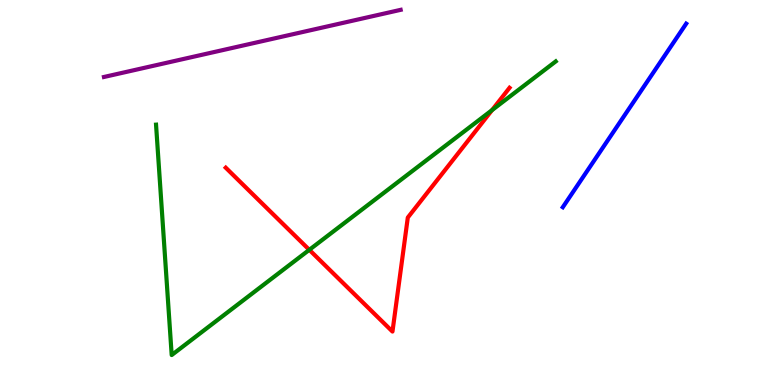[{'lines': ['blue', 'red'], 'intersections': []}, {'lines': ['green', 'red'], 'intersections': [{'x': 3.99, 'y': 3.51}, {'x': 6.35, 'y': 7.14}]}, {'lines': ['purple', 'red'], 'intersections': []}, {'lines': ['blue', 'green'], 'intersections': []}, {'lines': ['blue', 'purple'], 'intersections': []}, {'lines': ['green', 'purple'], 'intersections': []}]